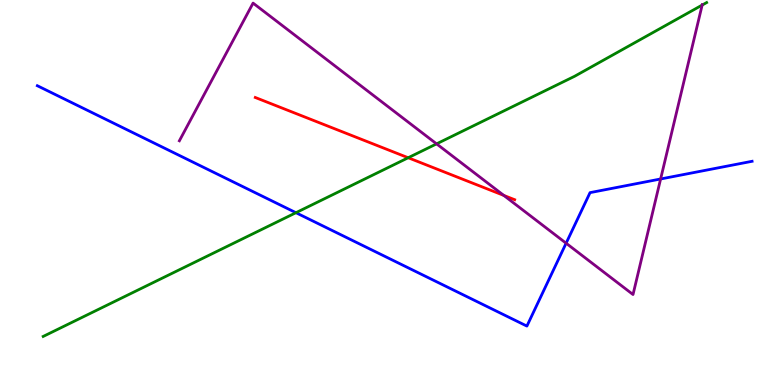[{'lines': ['blue', 'red'], 'intersections': []}, {'lines': ['green', 'red'], 'intersections': [{'x': 5.27, 'y': 5.9}]}, {'lines': ['purple', 'red'], 'intersections': [{'x': 6.5, 'y': 4.92}]}, {'lines': ['blue', 'green'], 'intersections': [{'x': 3.82, 'y': 4.48}]}, {'lines': ['blue', 'purple'], 'intersections': [{'x': 7.3, 'y': 3.68}, {'x': 8.52, 'y': 5.35}]}, {'lines': ['green', 'purple'], 'intersections': [{'x': 5.63, 'y': 6.26}, {'x': 9.06, 'y': 9.87}]}]